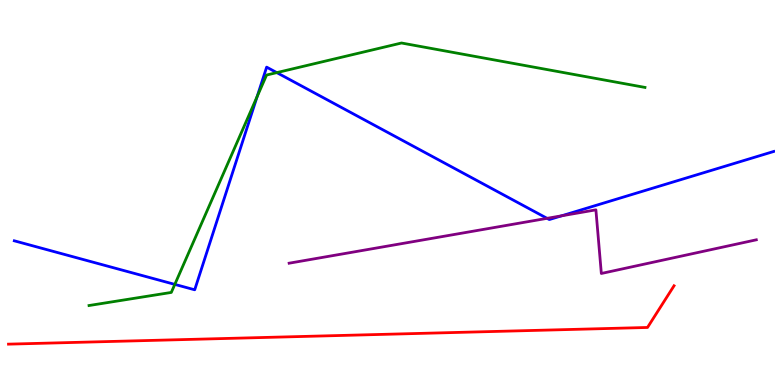[{'lines': ['blue', 'red'], 'intersections': []}, {'lines': ['green', 'red'], 'intersections': []}, {'lines': ['purple', 'red'], 'intersections': []}, {'lines': ['blue', 'green'], 'intersections': [{'x': 2.26, 'y': 2.61}, {'x': 3.32, 'y': 7.49}, {'x': 3.57, 'y': 8.11}]}, {'lines': ['blue', 'purple'], 'intersections': [{'x': 7.06, 'y': 4.33}, {'x': 7.25, 'y': 4.39}]}, {'lines': ['green', 'purple'], 'intersections': []}]